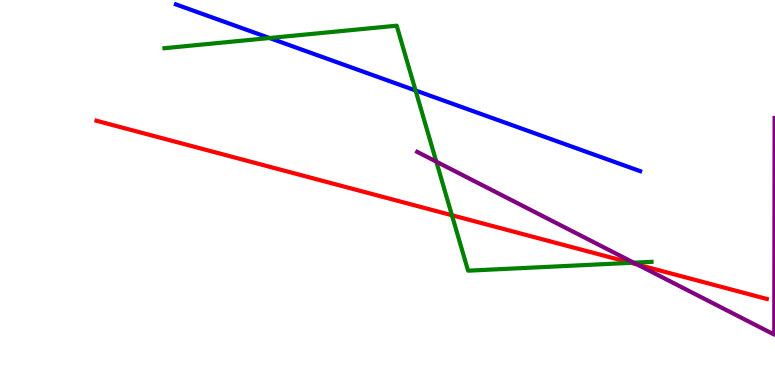[{'lines': ['blue', 'red'], 'intersections': []}, {'lines': ['green', 'red'], 'intersections': [{'x': 5.83, 'y': 4.41}, {'x': 8.14, 'y': 3.17}]}, {'lines': ['purple', 'red'], 'intersections': [{'x': 8.22, 'y': 3.13}]}, {'lines': ['blue', 'green'], 'intersections': [{'x': 3.48, 'y': 9.01}, {'x': 5.36, 'y': 7.65}]}, {'lines': ['blue', 'purple'], 'intersections': []}, {'lines': ['green', 'purple'], 'intersections': [{'x': 5.63, 'y': 5.8}, {'x': 8.18, 'y': 3.18}]}]